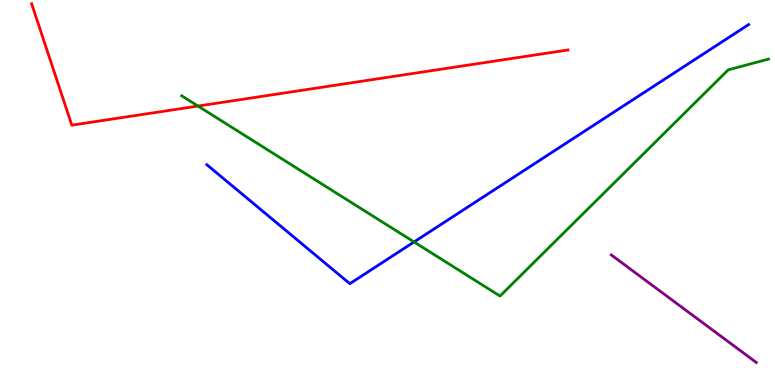[{'lines': ['blue', 'red'], 'intersections': []}, {'lines': ['green', 'red'], 'intersections': [{'x': 2.55, 'y': 7.25}]}, {'lines': ['purple', 'red'], 'intersections': []}, {'lines': ['blue', 'green'], 'intersections': [{'x': 5.34, 'y': 3.72}]}, {'lines': ['blue', 'purple'], 'intersections': []}, {'lines': ['green', 'purple'], 'intersections': []}]